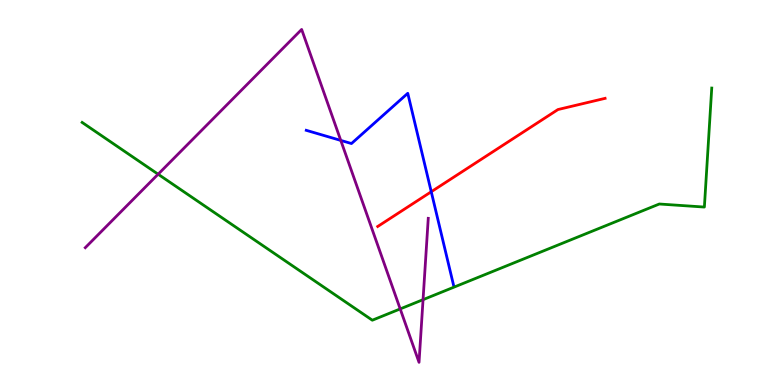[{'lines': ['blue', 'red'], 'intersections': [{'x': 5.56, 'y': 5.02}]}, {'lines': ['green', 'red'], 'intersections': []}, {'lines': ['purple', 'red'], 'intersections': []}, {'lines': ['blue', 'green'], 'intersections': []}, {'lines': ['blue', 'purple'], 'intersections': [{'x': 4.4, 'y': 6.35}]}, {'lines': ['green', 'purple'], 'intersections': [{'x': 2.04, 'y': 5.47}, {'x': 5.16, 'y': 1.98}, {'x': 5.46, 'y': 2.22}]}]